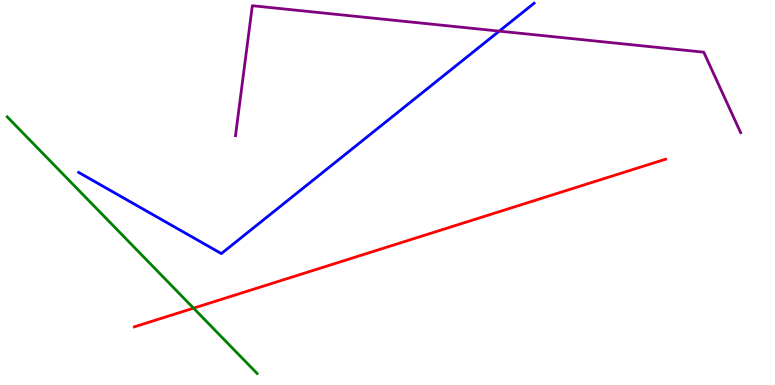[{'lines': ['blue', 'red'], 'intersections': []}, {'lines': ['green', 'red'], 'intersections': [{'x': 2.5, 'y': 2.0}]}, {'lines': ['purple', 'red'], 'intersections': []}, {'lines': ['blue', 'green'], 'intersections': []}, {'lines': ['blue', 'purple'], 'intersections': [{'x': 6.44, 'y': 9.19}]}, {'lines': ['green', 'purple'], 'intersections': []}]